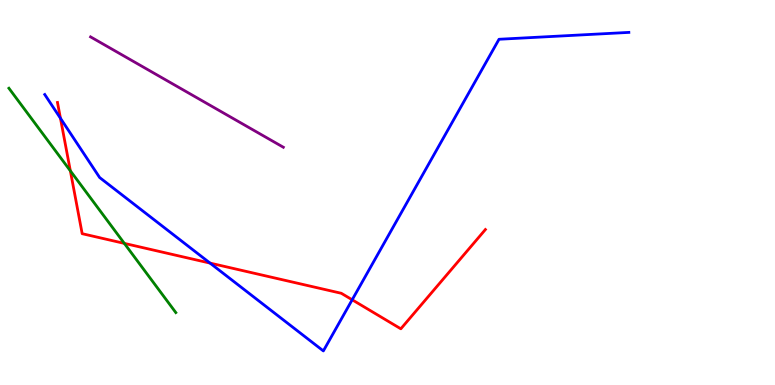[{'lines': ['blue', 'red'], 'intersections': [{'x': 0.78, 'y': 6.93}, {'x': 2.71, 'y': 3.17}, {'x': 4.54, 'y': 2.21}]}, {'lines': ['green', 'red'], 'intersections': [{'x': 0.908, 'y': 5.56}, {'x': 1.6, 'y': 3.68}]}, {'lines': ['purple', 'red'], 'intersections': []}, {'lines': ['blue', 'green'], 'intersections': []}, {'lines': ['blue', 'purple'], 'intersections': []}, {'lines': ['green', 'purple'], 'intersections': []}]